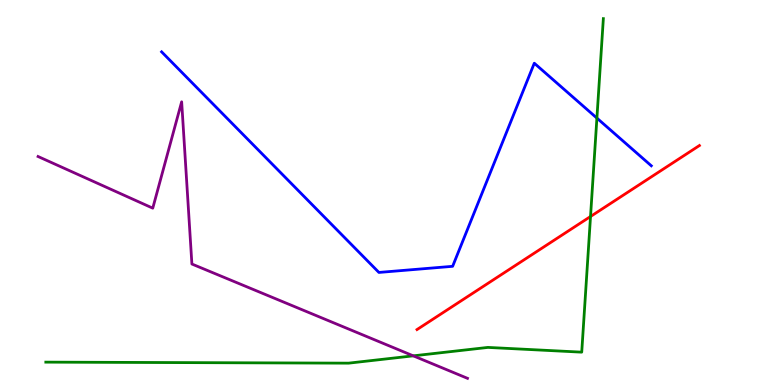[{'lines': ['blue', 'red'], 'intersections': []}, {'lines': ['green', 'red'], 'intersections': [{'x': 7.62, 'y': 4.38}]}, {'lines': ['purple', 'red'], 'intersections': []}, {'lines': ['blue', 'green'], 'intersections': [{'x': 7.7, 'y': 6.93}]}, {'lines': ['blue', 'purple'], 'intersections': []}, {'lines': ['green', 'purple'], 'intersections': [{'x': 5.33, 'y': 0.757}]}]